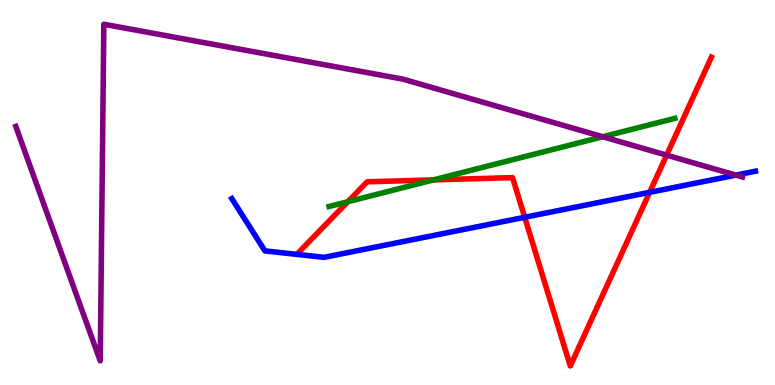[{'lines': ['blue', 'red'], 'intersections': [{'x': 6.77, 'y': 4.36}, {'x': 8.38, 'y': 5.0}]}, {'lines': ['green', 'red'], 'intersections': [{'x': 4.49, 'y': 4.76}, {'x': 5.59, 'y': 5.33}]}, {'lines': ['purple', 'red'], 'intersections': [{'x': 8.6, 'y': 5.97}]}, {'lines': ['blue', 'green'], 'intersections': []}, {'lines': ['blue', 'purple'], 'intersections': [{'x': 9.5, 'y': 5.45}]}, {'lines': ['green', 'purple'], 'intersections': [{'x': 7.78, 'y': 6.45}]}]